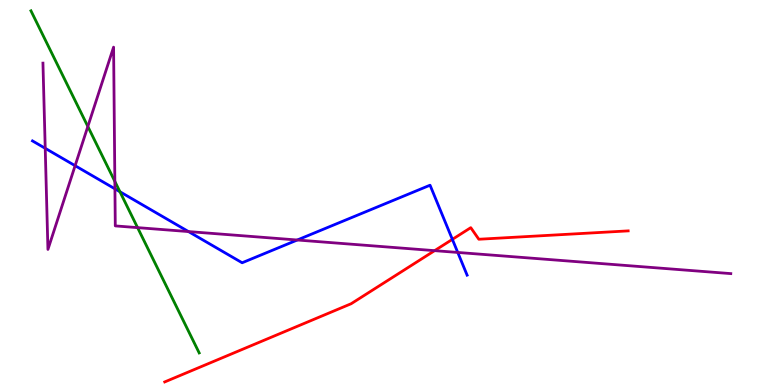[{'lines': ['blue', 'red'], 'intersections': [{'x': 5.84, 'y': 3.78}]}, {'lines': ['green', 'red'], 'intersections': []}, {'lines': ['purple', 'red'], 'intersections': [{'x': 5.61, 'y': 3.49}]}, {'lines': ['blue', 'green'], 'intersections': [{'x': 1.55, 'y': 5.02}]}, {'lines': ['blue', 'purple'], 'intersections': [{'x': 0.584, 'y': 6.15}, {'x': 0.969, 'y': 5.7}, {'x': 1.48, 'y': 5.1}, {'x': 2.43, 'y': 3.99}, {'x': 3.84, 'y': 3.77}, {'x': 5.91, 'y': 3.44}]}, {'lines': ['green', 'purple'], 'intersections': [{'x': 1.13, 'y': 6.71}, {'x': 1.48, 'y': 5.29}, {'x': 1.78, 'y': 4.09}]}]